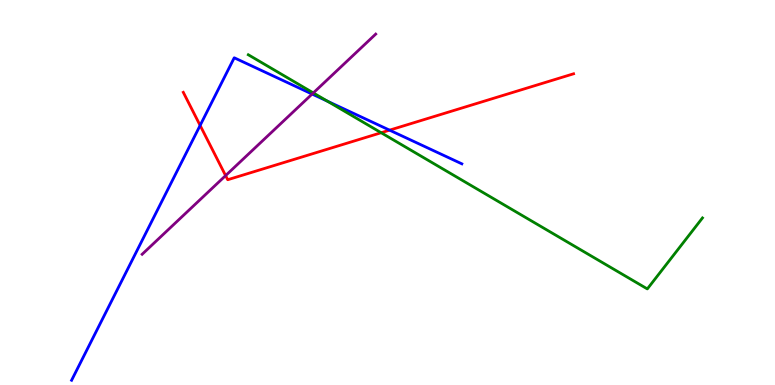[{'lines': ['blue', 'red'], 'intersections': [{'x': 2.58, 'y': 6.74}, {'x': 5.03, 'y': 6.62}]}, {'lines': ['green', 'red'], 'intersections': [{'x': 4.92, 'y': 6.55}]}, {'lines': ['purple', 'red'], 'intersections': [{'x': 2.91, 'y': 5.44}]}, {'lines': ['blue', 'green'], 'intersections': [{'x': 4.23, 'y': 7.37}]}, {'lines': ['blue', 'purple'], 'intersections': [{'x': 4.03, 'y': 7.56}]}, {'lines': ['green', 'purple'], 'intersections': [{'x': 4.04, 'y': 7.59}]}]